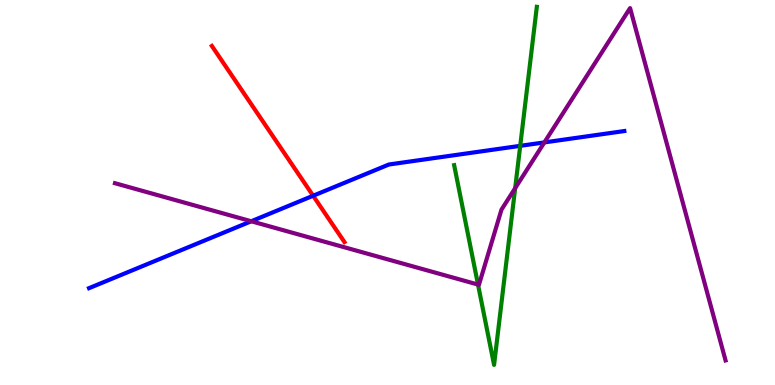[{'lines': ['blue', 'red'], 'intersections': [{'x': 4.04, 'y': 4.92}]}, {'lines': ['green', 'red'], 'intersections': []}, {'lines': ['purple', 'red'], 'intersections': []}, {'lines': ['blue', 'green'], 'intersections': [{'x': 6.71, 'y': 6.21}]}, {'lines': ['blue', 'purple'], 'intersections': [{'x': 3.24, 'y': 4.25}, {'x': 7.02, 'y': 6.3}]}, {'lines': ['green', 'purple'], 'intersections': [{'x': 6.17, 'y': 2.61}, {'x': 6.65, 'y': 5.11}]}]